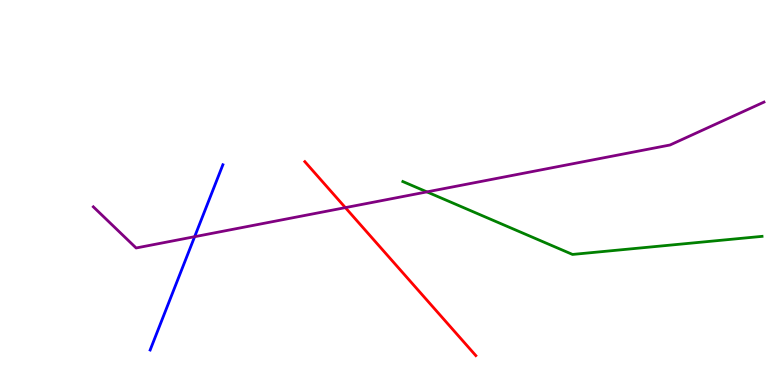[{'lines': ['blue', 'red'], 'intersections': []}, {'lines': ['green', 'red'], 'intersections': []}, {'lines': ['purple', 'red'], 'intersections': [{'x': 4.46, 'y': 4.61}]}, {'lines': ['blue', 'green'], 'intersections': []}, {'lines': ['blue', 'purple'], 'intersections': [{'x': 2.51, 'y': 3.85}]}, {'lines': ['green', 'purple'], 'intersections': [{'x': 5.51, 'y': 5.02}]}]